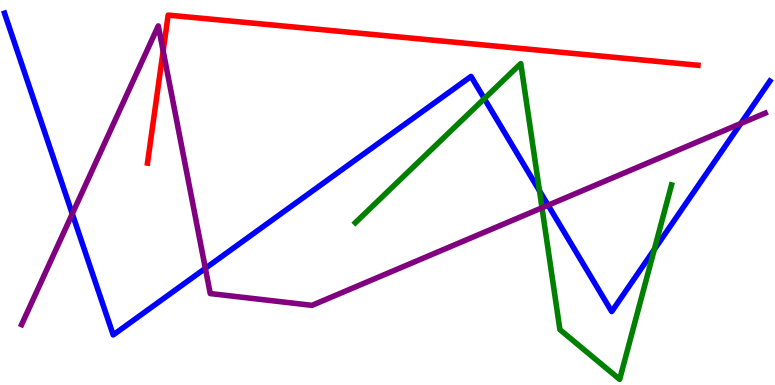[{'lines': ['blue', 'red'], 'intersections': []}, {'lines': ['green', 'red'], 'intersections': []}, {'lines': ['purple', 'red'], 'intersections': [{'x': 2.11, 'y': 8.68}]}, {'lines': ['blue', 'green'], 'intersections': [{'x': 6.25, 'y': 7.44}, {'x': 6.96, 'y': 5.04}, {'x': 8.44, 'y': 3.52}]}, {'lines': ['blue', 'purple'], 'intersections': [{'x': 0.933, 'y': 4.45}, {'x': 2.65, 'y': 3.03}, {'x': 7.07, 'y': 4.67}, {'x': 9.56, 'y': 6.79}]}, {'lines': ['green', 'purple'], 'intersections': [{'x': 6.99, 'y': 4.6}]}]